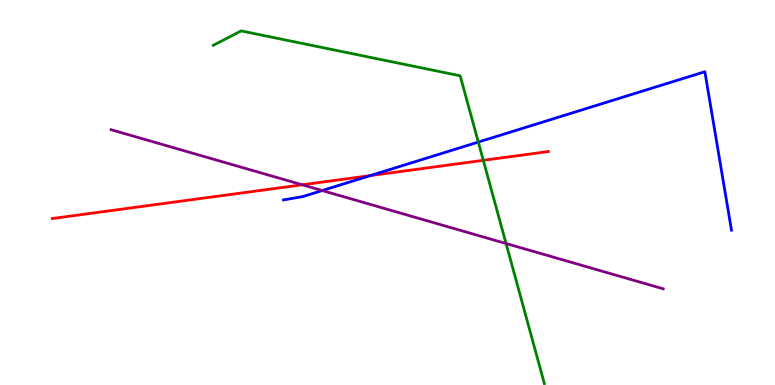[{'lines': ['blue', 'red'], 'intersections': [{'x': 4.78, 'y': 5.44}]}, {'lines': ['green', 'red'], 'intersections': [{'x': 6.24, 'y': 5.84}]}, {'lines': ['purple', 'red'], 'intersections': [{'x': 3.9, 'y': 5.2}]}, {'lines': ['blue', 'green'], 'intersections': [{'x': 6.17, 'y': 6.31}]}, {'lines': ['blue', 'purple'], 'intersections': [{'x': 4.16, 'y': 5.05}]}, {'lines': ['green', 'purple'], 'intersections': [{'x': 6.53, 'y': 3.67}]}]